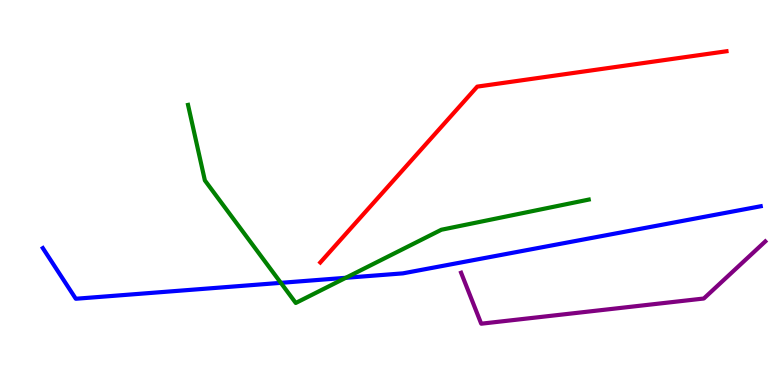[{'lines': ['blue', 'red'], 'intersections': []}, {'lines': ['green', 'red'], 'intersections': []}, {'lines': ['purple', 'red'], 'intersections': []}, {'lines': ['blue', 'green'], 'intersections': [{'x': 3.62, 'y': 2.65}, {'x': 4.46, 'y': 2.78}]}, {'lines': ['blue', 'purple'], 'intersections': []}, {'lines': ['green', 'purple'], 'intersections': []}]